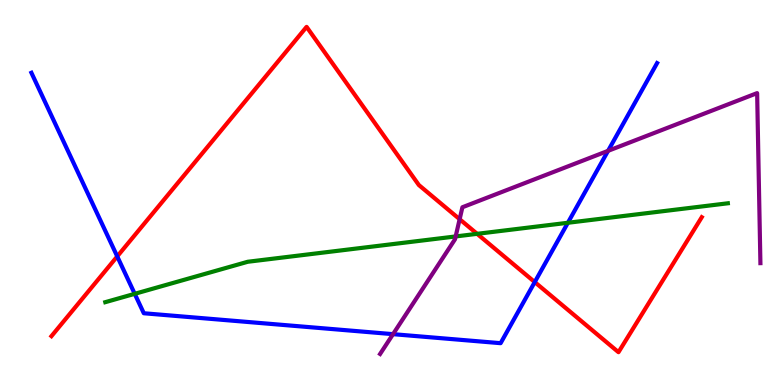[{'lines': ['blue', 'red'], 'intersections': [{'x': 1.51, 'y': 3.34}, {'x': 6.9, 'y': 2.67}]}, {'lines': ['green', 'red'], 'intersections': [{'x': 6.16, 'y': 3.93}]}, {'lines': ['purple', 'red'], 'intersections': [{'x': 5.93, 'y': 4.31}]}, {'lines': ['blue', 'green'], 'intersections': [{'x': 1.74, 'y': 2.37}, {'x': 7.33, 'y': 4.21}]}, {'lines': ['blue', 'purple'], 'intersections': [{'x': 5.07, 'y': 1.32}, {'x': 7.85, 'y': 6.08}]}, {'lines': ['green', 'purple'], 'intersections': [{'x': 5.88, 'y': 3.86}]}]